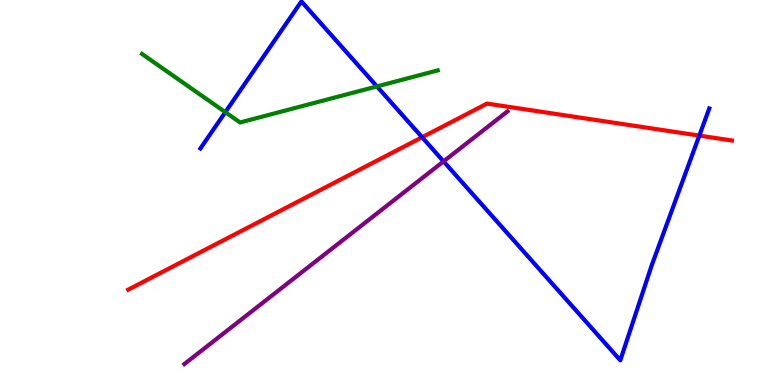[{'lines': ['blue', 'red'], 'intersections': [{'x': 5.45, 'y': 6.44}, {'x': 9.02, 'y': 6.48}]}, {'lines': ['green', 'red'], 'intersections': []}, {'lines': ['purple', 'red'], 'intersections': []}, {'lines': ['blue', 'green'], 'intersections': [{'x': 2.91, 'y': 7.09}, {'x': 4.86, 'y': 7.76}]}, {'lines': ['blue', 'purple'], 'intersections': [{'x': 5.72, 'y': 5.81}]}, {'lines': ['green', 'purple'], 'intersections': []}]